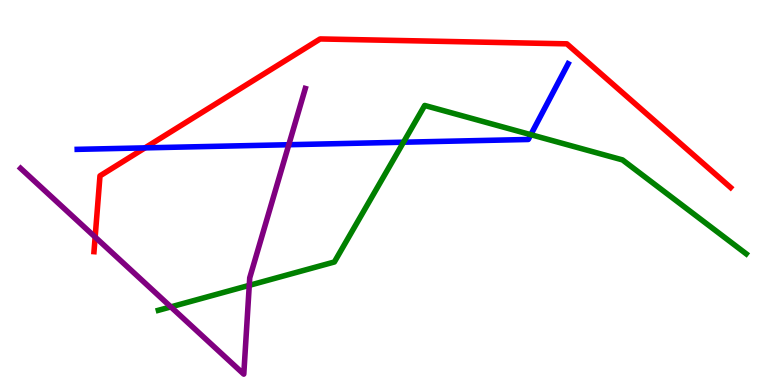[{'lines': ['blue', 'red'], 'intersections': [{'x': 1.87, 'y': 6.16}]}, {'lines': ['green', 'red'], 'intersections': []}, {'lines': ['purple', 'red'], 'intersections': [{'x': 1.23, 'y': 3.84}]}, {'lines': ['blue', 'green'], 'intersections': [{'x': 5.21, 'y': 6.31}, {'x': 6.85, 'y': 6.5}]}, {'lines': ['blue', 'purple'], 'intersections': [{'x': 3.73, 'y': 6.24}]}, {'lines': ['green', 'purple'], 'intersections': [{'x': 2.2, 'y': 2.03}, {'x': 3.22, 'y': 2.59}]}]